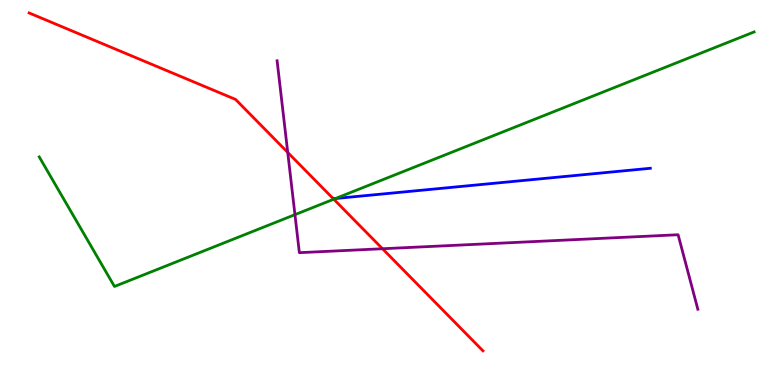[{'lines': ['blue', 'red'], 'intersections': []}, {'lines': ['green', 'red'], 'intersections': [{'x': 4.31, 'y': 4.83}]}, {'lines': ['purple', 'red'], 'intersections': [{'x': 3.71, 'y': 6.04}, {'x': 4.94, 'y': 3.54}]}, {'lines': ['blue', 'green'], 'intersections': [{'x': 4.33, 'y': 4.84}]}, {'lines': ['blue', 'purple'], 'intersections': []}, {'lines': ['green', 'purple'], 'intersections': [{'x': 3.81, 'y': 4.42}]}]